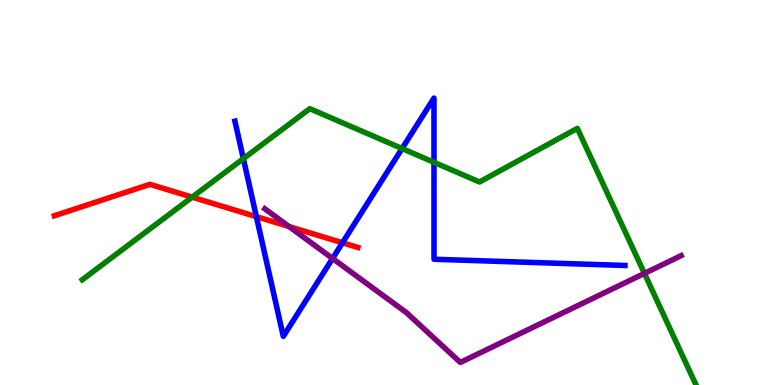[{'lines': ['blue', 'red'], 'intersections': [{'x': 3.31, 'y': 4.37}, {'x': 4.42, 'y': 3.69}]}, {'lines': ['green', 'red'], 'intersections': [{'x': 2.48, 'y': 4.88}]}, {'lines': ['purple', 'red'], 'intersections': [{'x': 3.73, 'y': 4.12}]}, {'lines': ['blue', 'green'], 'intersections': [{'x': 3.14, 'y': 5.88}, {'x': 5.19, 'y': 6.14}, {'x': 5.6, 'y': 5.78}]}, {'lines': ['blue', 'purple'], 'intersections': [{'x': 4.29, 'y': 3.29}]}, {'lines': ['green', 'purple'], 'intersections': [{'x': 8.32, 'y': 2.9}]}]